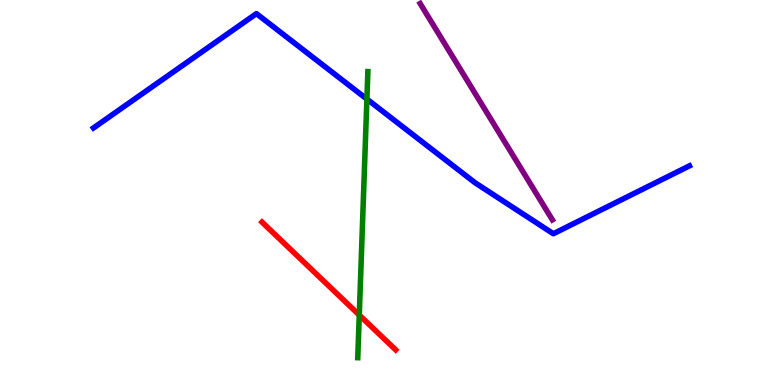[{'lines': ['blue', 'red'], 'intersections': []}, {'lines': ['green', 'red'], 'intersections': [{'x': 4.64, 'y': 1.82}]}, {'lines': ['purple', 'red'], 'intersections': []}, {'lines': ['blue', 'green'], 'intersections': [{'x': 4.73, 'y': 7.43}]}, {'lines': ['blue', 'purple'], 'intersections': []}, {'lines': ['green', 'purple'], 'intersections': []}]